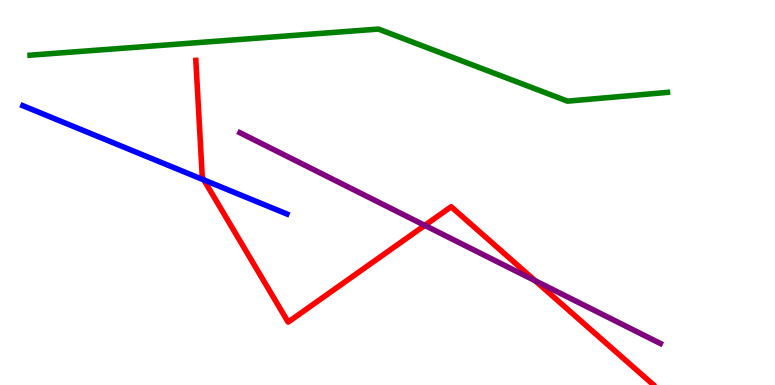[{'lines': ['blue', 'red'], 'intersections': [{'x': 2.63, 'y': 5.33}]}, {'lines': ['green', 'red'], 'intersections': []}, {'lines': ['purple', 'red'], 'intersections': [{'x': 5.48, 'y': 4.15}, {'x': 6.91, 'y': 2.71}]}, {'lines': ['blue', 'green'], 'intersections': []}, {'lines': ['blue', 'purple'], 'intersections': []}, {'lines': ['green', 'purple'], 'intersections': []}]